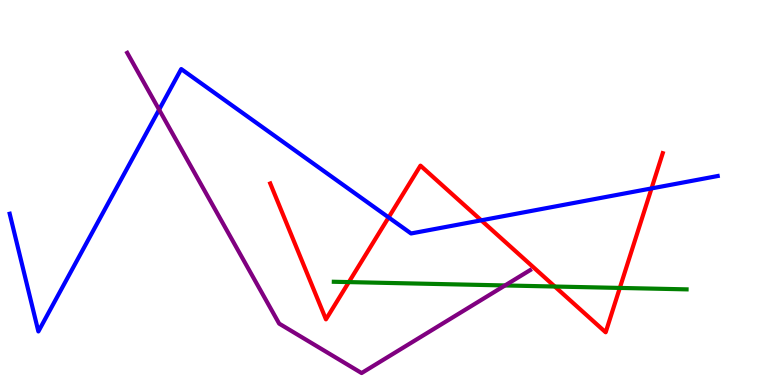[{'lines': ['blue', 'red'], 'intersections': [{'x': 5.01, 'y': 4.35}, {'x': 6.21, 'y': 4.28}, {'x': 8.41, 'y': 5.11}]}, {'lines': ['green', 'red'], 'intersections': [{'x': 4.5, 'y': 2.67}, {'x': 7.16, 'y': 2.56}, {'x': 8.0, 'y': 2.52}]}, {'lines': ['purple', 'red'], 'intersections': []}, {'lines': ['blue', 'green'], 'intersections': []}, {'lines': ['blue', 'purple'], 'intersections': [{'x': 2.05, 'y': 7.15}]}, {'lines': ['green', 'purple'], 'intersections': [{'x': 6.52, 'y': 2.59}]}]